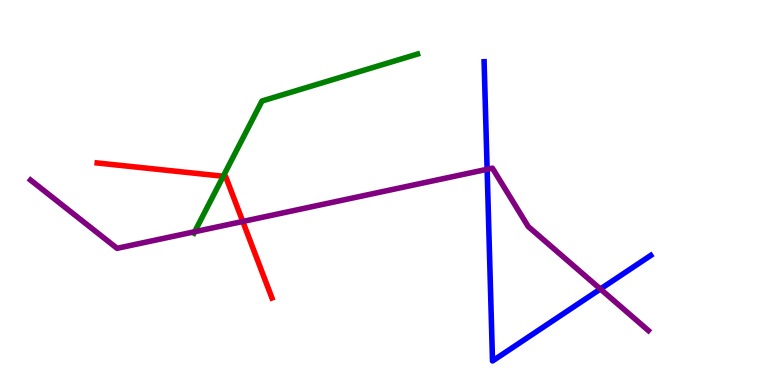[{'lines': ['blue', 'red'], 'intersections': []}, {'lines': ['green', 'red'], 'intersections': [{'x': 2.88, 'y': 5.42}]}, {'lines': ['purple', 'red'], 'intersections': [{'x': 3.13, 'y': 4.25}]}, {'lines': ['blue', 'green'], 'intersections': []}, {'lines': ['blue', 'purple'], 'intersections': [{'x': 6.29, 'y': 5.6}, {'x': 7.75, 'y': 2.49}]}, {'lines': ['green', 'purple'], 'intersections': [{'x': 2.51, 'y': 3.98}]}]